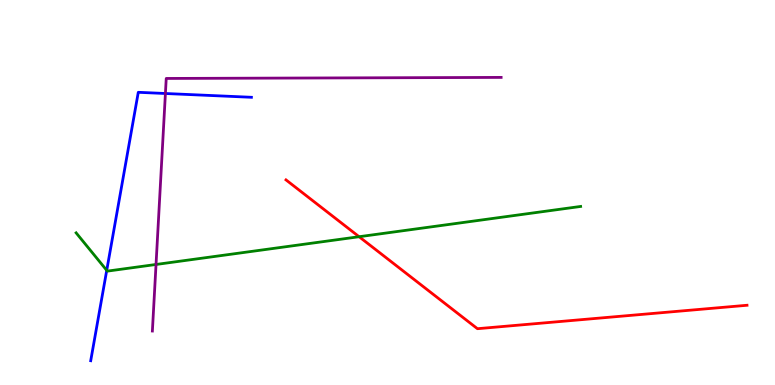[{'lines': ['blue', 'red'], 'intersections': []}, {'lines': ['green', 'red'], 'intersections': [{'x': 4.63, 'y': 3.85}]}, {'lines': ['purple', 'red'], 'intersections': []}, {'lines': ['blue', 'green'], 'intersections': [{'x': 1.38, 'y': 2.98}]}, {'lines': ['blue', 'purple'], 'intersections': [{'x': 2.13, 'y': 7.57}]}, {'lines': ['green', 'purple'], 'intersections': [{'x': 2.01, 'y': 3.13}]}]